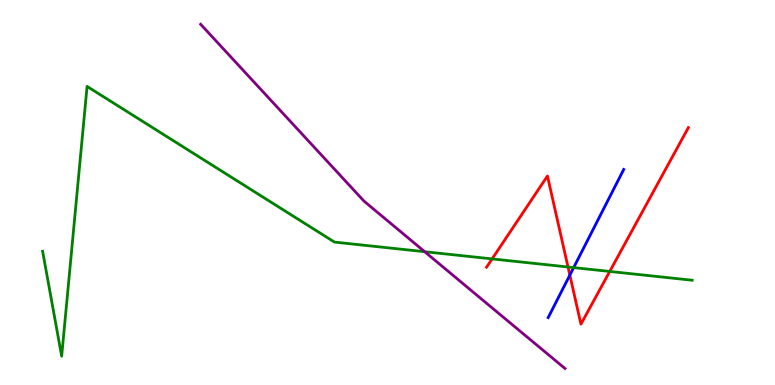[{'lines': ['blue', 'red'], 'intersections': [{'x': 7.35, 'y': 2.85}]}, {'lines': ['green', 'red'], 'intersections': [{'x': 6.35, 'y': 3.28}, {'x': 7.33, 'y': 3.07}, {'x': 7.87, 'y': 2.95}]}, {'lines': ['purple', 'red'], 'intersections': []}, {'lines': ['blue', 'green'], 'intersections': [{'x': 7.4, 'y': 3.05}]}, {'lines': ['blue', 'purple'], 'intersections': []}, {'lines': ['green', 'purple'], 'intersections': [{'x': 5.48, 'y': 3.46}]}]